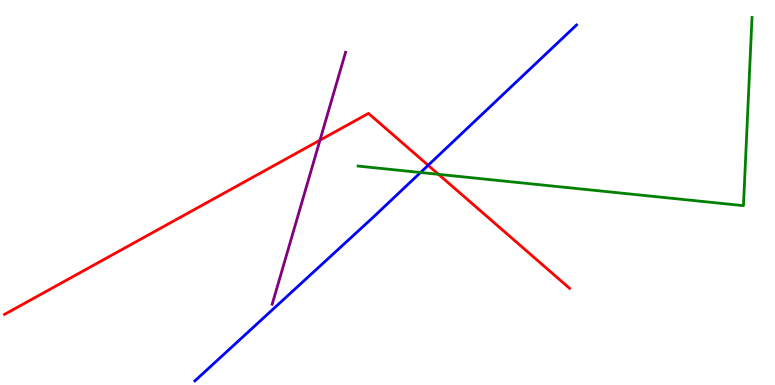[{'lines': ['blue', 'red'], 'intersections': [{'x': 5.52, 'y': 5.71}]}, {'lines': ['green', 'red'], 'intersections': [{'x': 5.66, 'y': 5.47}]}, {'lines': ['purple', 'red'], 'intersections': [{'x': 4.13, 'y': 6.36}]}, {'lines': ['blue', 'green'], 'intersections': [{'x': 5.43, 'y': 5.52}]}, {'lines': ['blue', 'purple'], 'intersections': []}, {'lines': ['green', 'purple'], 'intersections': []}]